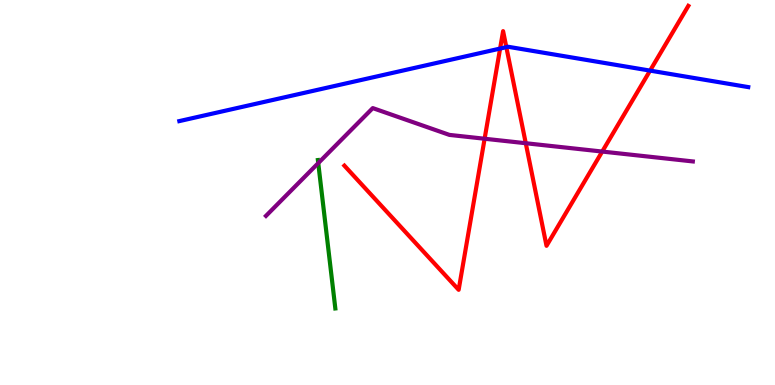[{'lines': ['blue', 'red'], 'intersections': [{'x': 6.45, 'y': 8.74}, {'x': 6.53, 'y': 8.78}, {'x': 8.39, 'y': 8.17}]}, {'lines': ['green', 'red'], 'intersections': []}, {'lines': ['purple', 'red'], 'intersections': [{'x': 6.25, 'y': 6.4}, {'x': 6.78, 'y': 6.28}, {'x': 7.77, 'y': 6.06}]}, {'lines': ['blue', 'green'], 'intersections': []}, {'lines': ['blue', 'purple'], 'intersections': []}, {'lines': ['green', 'purple'], 'intersections': [{'x': 4.11, 'y': 5.76}]}]